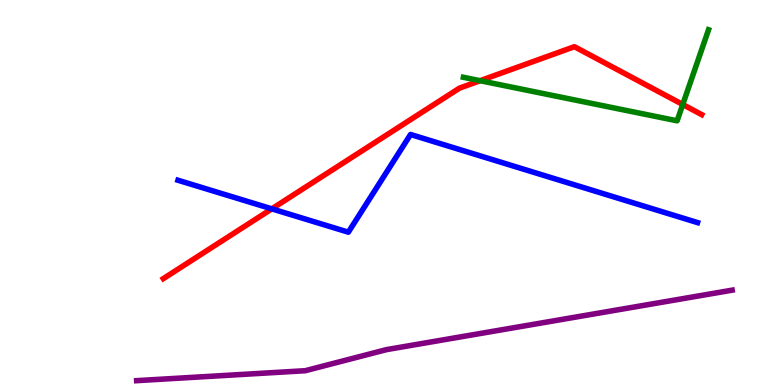[{'lines': ['blue', 'red'], 'intersections': [{'x': 3.51, 'y': 4.58}]}, {'lines': ['green', 'red'], 'intersections': [{'x': 6.19, 'y': 7.9}, {'x': 8.81, 'y': 7.29}]}, {'lines': ['purple', 'red'], 'intersections': []}, {'lines': ['blue', 'green'], 'intersections': []}, {'lines': ['blue', 'purple'], 'intersections': []}, {'lines': ['green', 'purple'], 'intersections': []}]